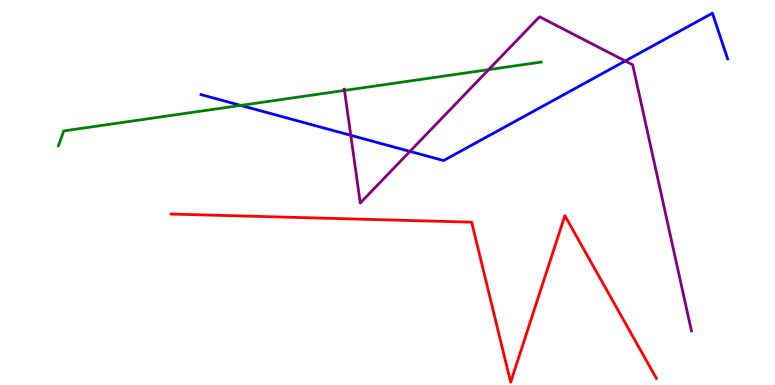[{'lines': ['blue', 'red'], 'intersections': []}, {'lines': ['green', 'red'], 'intersections': []}, {'lines': ['purple', 'red'], 'intersections': []}, {'lines': ['blue', 'green'], 'intersections': [{'x': 3.11, 'y': 7.26}]}, {'lines': ['blue', 'purple'], 'intersections': [{'x': 4.53, 'y': 6.49}, {'x': 5.29, 'y': 6.07}, {'x': 8.07, 'y': 8.42}]}, {'lines': ['green', 'purple'], 'intersections': [{'x': 4.44, 'y': 7.65}, {'x': 6.31, 'y': 8.19}]}]